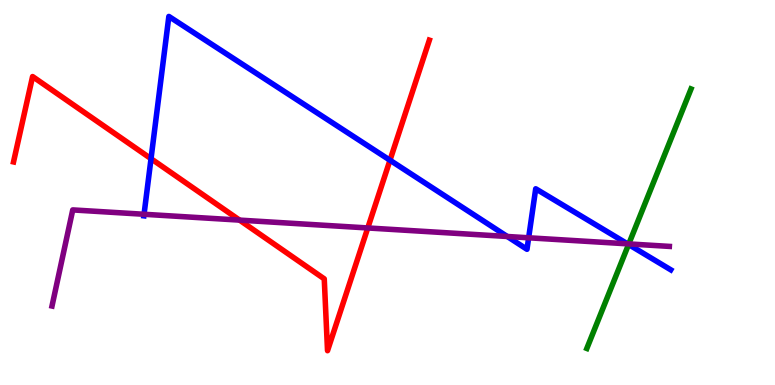[{'lines': ['blue', 'red'], 'intersections': [{'x': 1.95, 'y': 5.88}, {'x': 5.03, 'y': 5.84}]}, {'lines': ['green', 'red'], 'intersections': []}, {'lines': ['purple', 'red'], 'intersections': [{'x': 3.09, 'y': 4.28}, {'x': 4.75, 'y': 4.08}]}, {'lines': ['blue', 'green'], 'intersections': [{'x': 8.11, 'y': 3.65}]}, {'lines': ['blue', 'purple'], 'intersections': [{'x': 1.86, 'y': 4.43}, {'x': 6.55, 'y': 3.86}, {'x': 6.82, 'y': 3.82}, {'x': 8.1, 'y': 3.67}]}, {'lines': ['green', 'purple'], 'intersections': [{'x': 8.11, 'y': 3.66}]}]